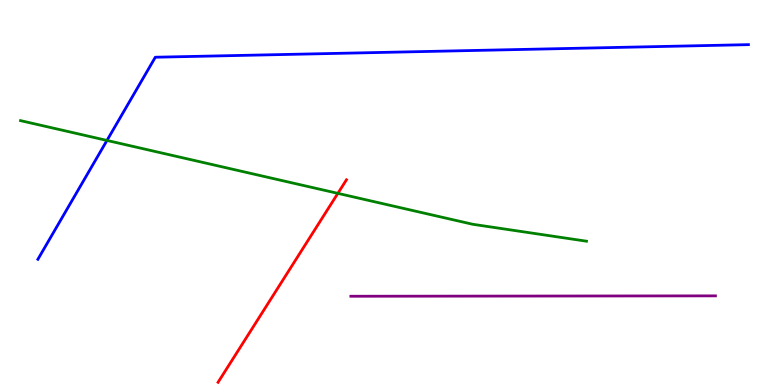[{'lines': ['blue', 'red'], 'intersections': []}, {'lines': ['green', 'red'], 'intersections': [{'x': 4.36, 'y': 4.98}]}, {'lines': ['purple', 'red'], 'intersections': []}, {'lines': ['blue', 'green'], 'intersections': [{'x': 1.38, 'y': 6.35}]}, {'lines': ['blue', 'purple'], 'intersections': []}, {'lines': ['green', 'purple'], 'intersections': []}]